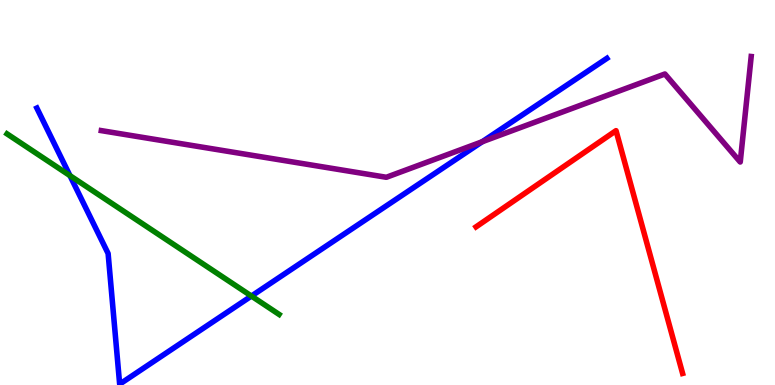[{'lines': ['blue', 'red'], 'intersections': []}, {'lines': ['green', 'red'], 'intersections': []}, {'lines': ['purple', 'red'], 'intersections': []}, {'lines': ['blue', 'green'], 'intersections': [{'x': 0.903, 'y': 5.44}, {'x': 3.24, 'y': 2.31}]}, {'lines': ['blue', 'purple'], 'intersections': [{'x': 6.22, 'y': 6.32}]}, {'lines': ['green', 'purple'], 'intersections': []}]